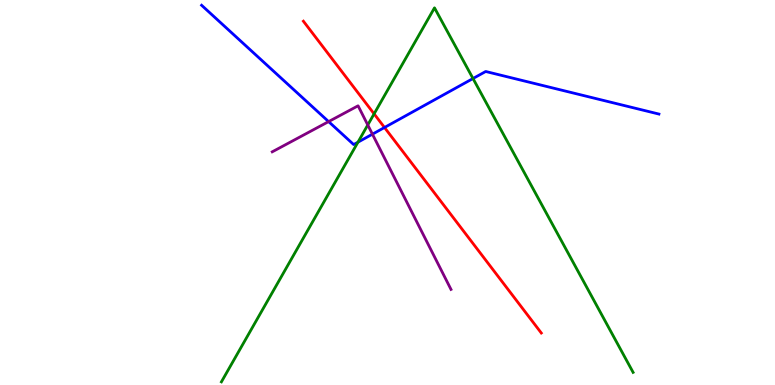[{'lines': ['blue', 'red'], 'intersections': [{'x': 4.96, 'y': 6.69}]}, {'lines': ['green', 'red'], 'intersections': [{'x': 4.83, 'y': 7.04}]}, {'lines': ['purple', 'red'], 'intersections': []}, {'lines': ['blue', 'green'], 'intersections': [{'x': 4.62, 'y': 6.31}, {'x': 6.1, 'y': 7.96}]}, {'lines': ['blue', 'purple'], 'intersections': [{'x': 4.24, 'y': 6.84}, {'x': 4.81, 'y': 6.51}]}, {'lines': ['green', 'purple'], 'intersections': [{'x': 4.75, 'y': 6.75}]}]